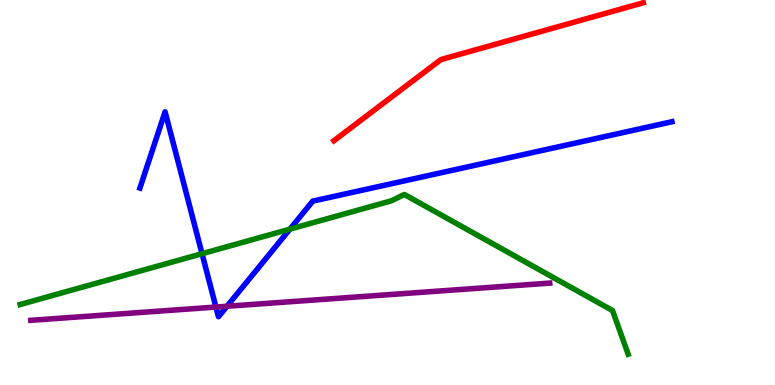[{'lines': ['blue', 'red'], 'intersections': []}, {'lines': ['green', 'red'], 'intersections': []}, {'lines': ['purple', 'red'], 'intersections': []}, {'lines': ['blue', 'green'], 'intersections': [{'x': 2.61, 'y': 3.41}, {'x': 3.74, 'y': 4.05}]}, {'lines': ['blue', 'purple'], 'intersections': [{'x': 2.79, 'y': 2.02}, {'x': 2.93, 'y': 2.05}]}, {'lines': ['green', 'purple'], 'intersections': []}]